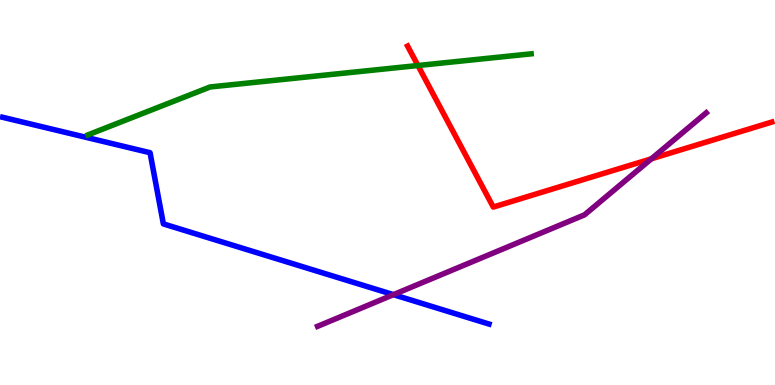[{'lines': ['blue', 'red'], 'intersections': []}, {'lines': ['green', 'red'], 'intersections': [{'x': 5.39, 'y': 8.3}]}, {'lines': ['purple', 'red'], 'intersections': [{'x': 8.4, 'y': 5.87}]}, {'lines': ['blue', 'green'], 'intersections': []}, {'lines': ['blue', 'purple'], 'intersections': [{'x': 5.08, 'y': 2.35}]}, {'lines': ['green', 'purple'], 'intersections': []}]